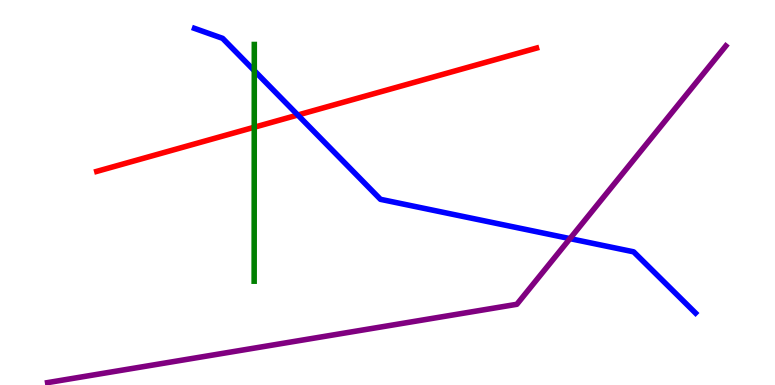[{'lines': ['blue', 'red'], 'intersections': [{'x': 3.84, 'y': 7.01}]}, {'lines': ['green', 'red'], 'intersections': [{'x': 3.28, 'y': 6.7}]}, {'lines': ['purple', 'red'], 'intersections': []}, {'lines': ['blue', 'green'], 'intersections': [{'x': 3.28, 'y': 8.16}]}, {'lines': ['blue', 'purple'], 'intersections': [{'x': 7.35, 'y': 3.8}]}, {'lines': ['green', 'purple'], 'intersections': []}]